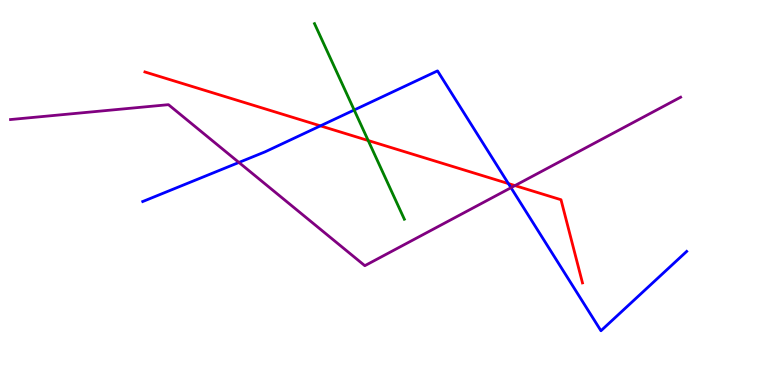[{'lines': ['blue', 'red'], 'intersections': [{'x': 4.13, 'y': 6.73}, {'x': 6.56, 'y': 5.23}]}, {'lines': ['green', 'red'], 'intersections': [{'x': 4.75, 'y': 6.35}]}, {'lines': ['purple', 'red'], 'intersections': [{'x': 6.64, 'y': 5.18}]}, {'lines': ['blue', 'green'], 'intersections': [{'x': 4.57, 'y': 7.14}]}, {'lines': ['blue', 'purple'], 'intersections': [{'x': 3.08, 'y': 5.78}, {'x': 6.59, 'y': 5.12}]}, {'lines': ['green', 'purple'], 'intersections': []}]